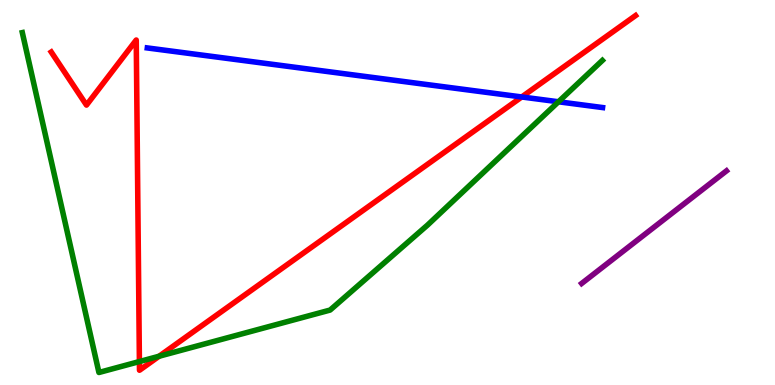[{'lines': ['blue', 'red'], 'intersections': [{'x': 6.73, 'y': 7.48}]}, {'lines': ['green', 'red'], 'intersections': [{'x': 1.8, 'y': 0.609}, {'x': 2.05, 'y': 0.747}]}, {'lines': ['purple', 'red'], 'intersections': []}, {'lines': ['blue', 'green'], 'intersections': [{'x': 7.21, 'y': 7.36}]}, {'lines': ['blue', 'purple'], 'intersections': []}, {'lines': ['green', 'purple'], 'intersections': []}]